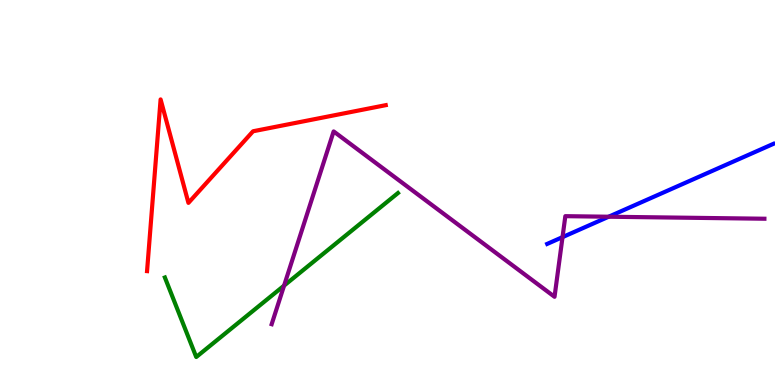[{'lines': ['blue', 'red'], 'intersections': []}, {'lines': ['green', 'red'], 'intersections': []}, {'lines': ['purple', 'red'], 'intersections': []}, {'lines': ['blue', 'green'], 'intersections': []}, {'lines': ['blue', 'purple'], 'intersections': [{'x': 7.26, 'y': 3.84}, {'x': 7.85, 'y': 4.37}]}, {'lines': ['green', 'purple'], 'intersections': [{'x': 3.67, 'y': 2.58}]}]